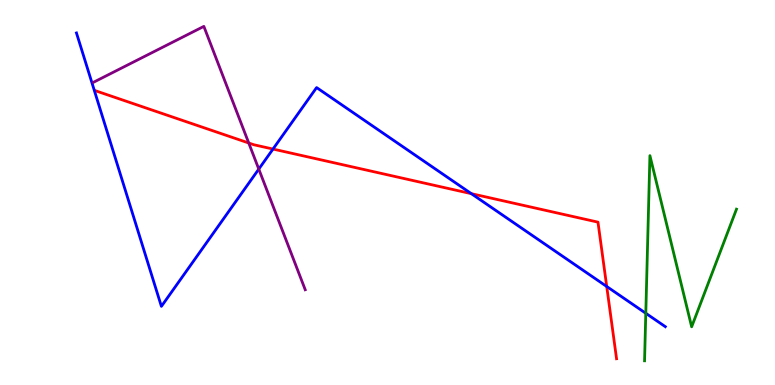[{'lines': ['blue', 'red'], 'intersections': [{'x': 3.52, 'y': 6.13}, {'x': 6.08, 'y': 4.97}, {'x': 7.83, 'y': 2.56}]}, {'lines': ['green', 'red'], 'intersections': []}, {'lines': ['purple', 'red'], 'intersections': [{'x': 3.21, 'y': 6.29}]}, {'lines': ['blue', 'green'], 'intersections': [{'x': 8.33, 'y': 1.86}]}, {'lines': ['blue', 'purple'], 'intersections': [{'x': 3.34, 'y': 5.61}]}, {'lines': ['green', 'purple'], 'intersections': []}]